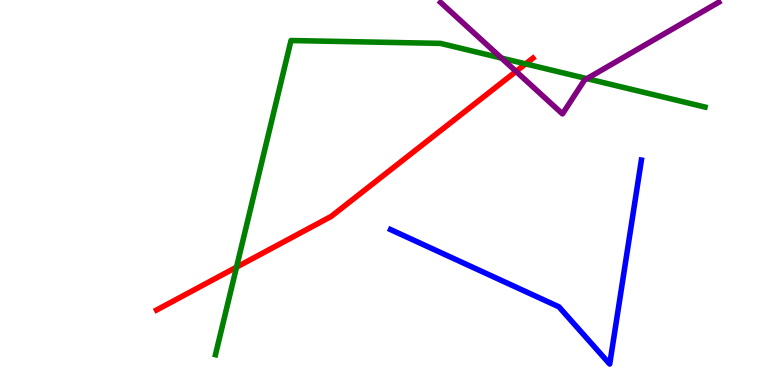[{'lines': ['blue', 'red'], 'intersections': []}, {'lines': ['green', 'red'], 'intersections': [{'x': 3.05, 'y': 3.06}, {'x': 6.78, 'y': 8.34}]}, {'lines': ['purple', 'red'], 'intersections': [{'x': 6.66, 'y': 8.15}]}, {'lines': ['blue', 'green'], 'intersections': []}, {'lines': ['blue', 'purple'], 'intersections': []}, {'lines': ['green', 'purple'], 'intersections': [{'x': 6.47, 'y': 8.49}, {'x': 7.57, 'y': 7.96}]}]